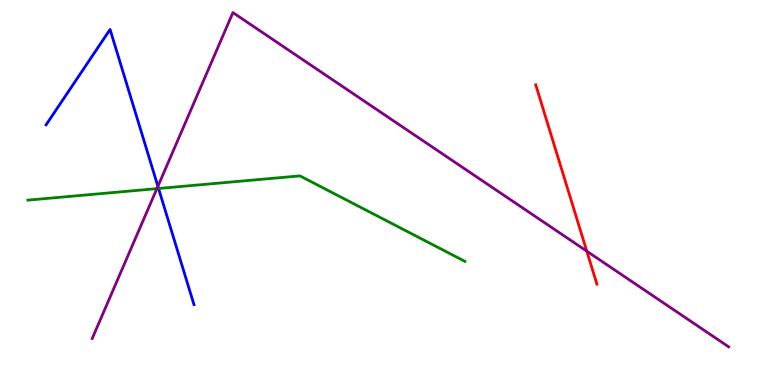[{'lines': ['blue', 'red'], 'intersections': []}, {'lines': ['green', 'red'], 'intersections': []}, {'lines': ['purple', 'red'], 'intersections': [{'x': 7.57, 'y': 3.48}]}, {'lines': ['blue', 'green'], 'intersections': [{'x': 2.05, 'y': 5.1}]}, {'lines': ['blue', 'purple'], 'intersections': [{'x': 2.04, 'y': 5.16}]}, {'lines': ['green', 'purple'], 'intersections': [{'x': 2.02, 'y': 5.1}]}]